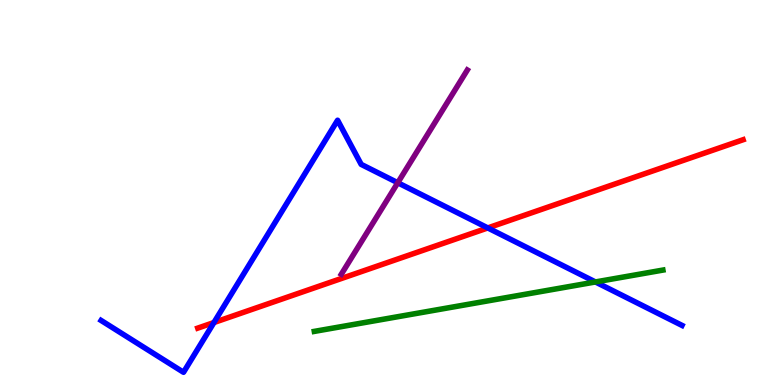[{'lines': ['blue', 'red'], 'intersections': [{'x': 2.76, 'y': 1.62}, {'x': 6.29, 'y': 4.08}]}, {'lines': ['green', 'red'], 'intersections': []}, {'lines': ['purple', 'red'], 'intersections': []}, {'lines': ['blue', 'green'], 'intersections': [{'x': 7.68, 'y': 2.68}]}, {'lines': ['blue', 'purple'], 'intersections': [{'x': 5.13, 'y': 5.25}]}, {'lines': ['green', 'purple'], 'intersections': []}]